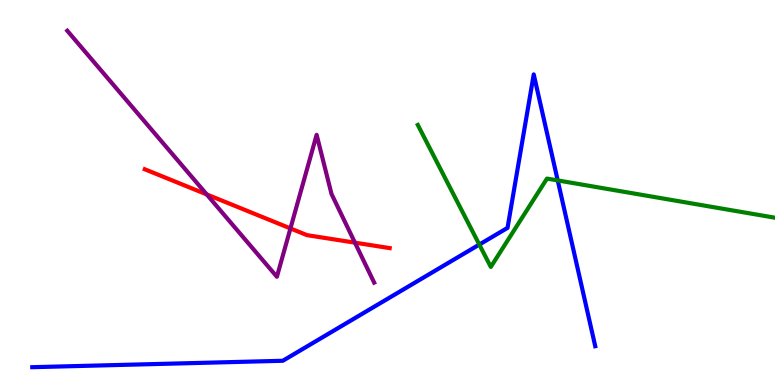[{'lines': ['blue', 'red'], 'intersections': []}, {'lines': ['green', 'red'], 'intersections': []}, {'lines': ['purple', 'red'], 'intersections': [{'x': 2.67, 'y': 4.95}, {'x': 3.75, 'y': 4.07}, {'x': 4.58, 'y': 3.7}]}, {'lines': ['blue', 'green'], 'intersections': [{'x': 6.18, 'y': 3.65}, {'x': 7.2, 'y': 5.31}]}, {'lines': ['blue', 'purple'], 'intersections': []}, {'lines': ['green', 'purple'], 'intersections': []}]